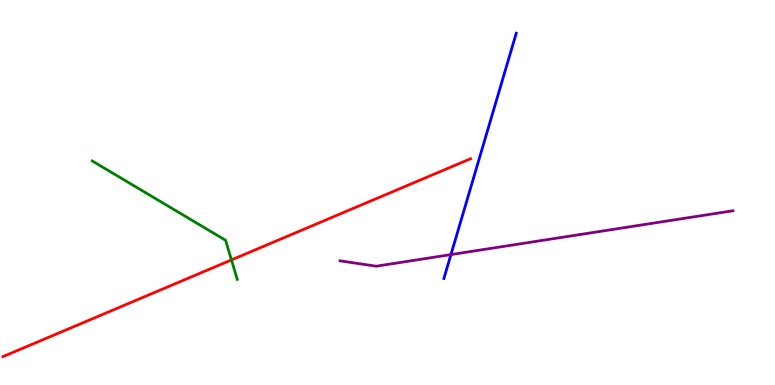[{'lines': ['blue', 'red'], 'intersections': []}, {'lines': ['green', 'red'], 'intersections': [{'x': 2.99, 'y': 3.25}]}, {'lines': ['purple', 'red'], 'intersections': []}, {'lines': ['blue', 'green'], 'intersections': []}, {'lines': ['blue', 'purple'], 'intersections': [{'x': 5.82, 'y': 3.39}]}, {'lines': ['green', 'purple'], 'intersections': []}]